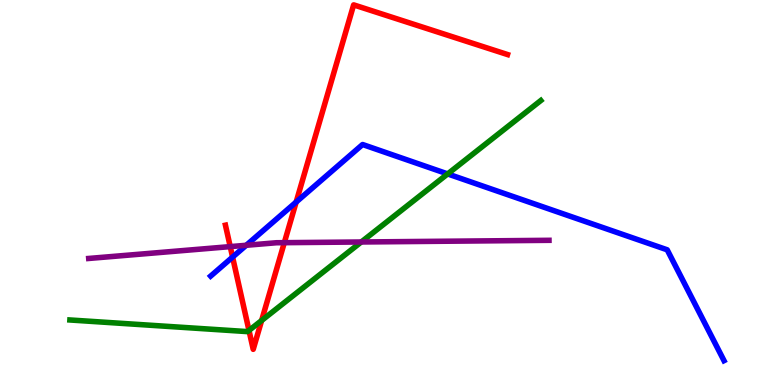[{'lines': ['blue', 'red'], 'intersections': [{'x': 3.0, 'y': 3.32}, {'x': 3.82, 'y': 4.75}]}, {'lines': ['green', 'red'], 'intersections': [{'x': 3.21, 'y': 1.42}, {'x': 3.38, 'y': 1.68}]}, {'lines': ['purple', 'red'], 'intersections': [{'x': 2.97, 'y': 3.59}, {'x': 3.67, 'y': 3.7}]}, {'lines': ['blue', 'green'], 'intersections': [{'x': 5.78, 'y': 5.48}]}, {'lines': ['blue', 'purple'], 'intersections': [{'x': 3.18, 'y': 3.63}]}, {'lines': ['green', 'purple'], 'intersections': [{'x': 4.66, 'y': 3.71}]}]